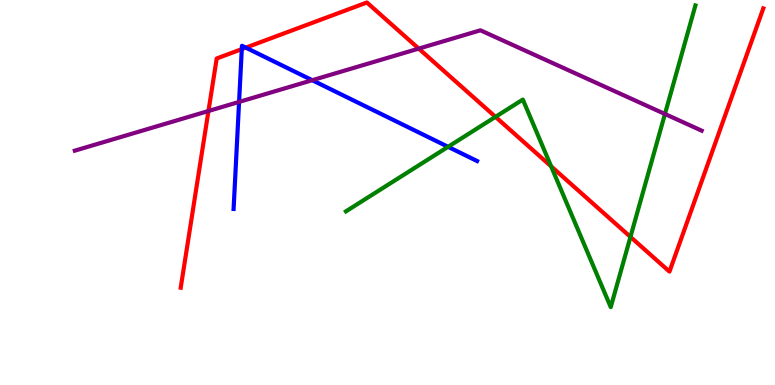[{'lines': ['blue', 'red'], 'intersections': [{'x': 3.12, 'y': 8.72}, {'x': 3.17, 'y': 8.76}]}, {'lines': ['green', 'red'], 'intersections': [{'x': 6.39, 'y': 6.96}, {'x': 7.11, 'y': 5.68}, {'x': 8.13, 'y': 3.85}]}, {'lines': ['purple', 'red'], 'intersections': [{'x': 2.69, 'y': 7.12}, {'x': 5.4, 'y': 8.74}]}, {'lines': ['blue', 'green'], 'intersections': [{'x': 5.78, 'y': 6.19}]}, {'lines': ['blue', 'purple'], 'intersections': [{'x': 3.08, 'y': 7.35}, {'x': 4.03, 'y': 7.92}]}, {'lines': ['green', 'purple'], 'intersections': [{'x': 8.58, 'y': 7.04}]}]